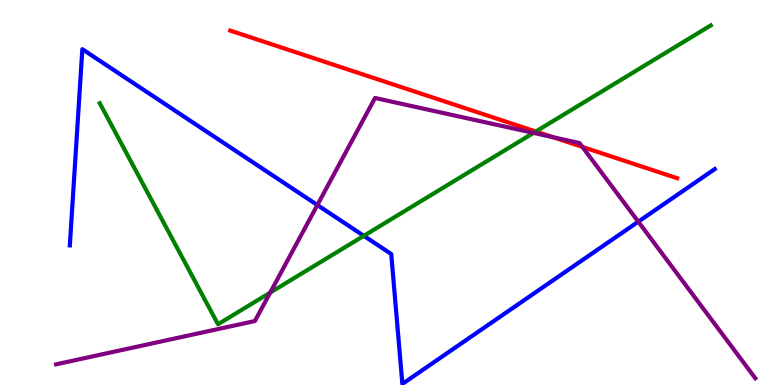[{'lines': ['blue', 'red'], 'intersections': []}, {'lines': ['green', 'red'], 'intersections': [{'x': 6.91, 'y': 6.58}]}, {'lines': ['purple', 'red'], 'intersections': [{'x': 7.13, 'y': 6.44}, {'x': 7.51, 'y': 6.18}]}, {'lines': ['blue', 'green'], 'intersections': [{'x': 4.69, 'y': 3.87}]}, {'lines': ['blue', 'purple'], 'intersections': [{'x': 4.1, 'y': 4.67}, {'x': 8.24, 'y': 4.24}]}, {'lines': ['green', 'purple'], 'intersections': [{'x': 3.49, 'y': 2.4}, {'x': 6.88, 'y': 6.55}]}]